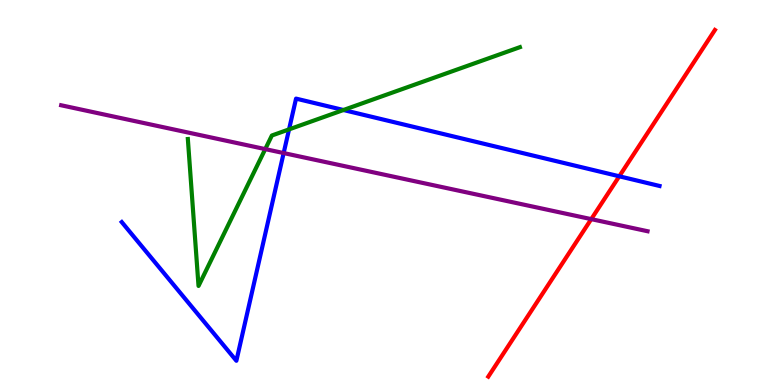[{'lines': ['blue', 'red'], 'intersections': [{'x': 7.99, 'y': 5.42}]}, {'lines': ['green', 'red'], 'intersections': []}, {'lines': ['purple', 'red'], 'intersections': [{'x': 7.63, 'y': 4.31}]}, {'lines': ['blue', 'green'], 'intersections': [{'x': 3.73, 'y': 6.64}, {'x': 4.43, 'y': 7.14}]}, {'lines': ['blue', 'purple'], 'intersections': [{'x': 3.66, 'y': 6.02}]}, {'lines': ['green', 'purple'], 'intersections': [{'x': 3.42, 'y': 6.13}]}]